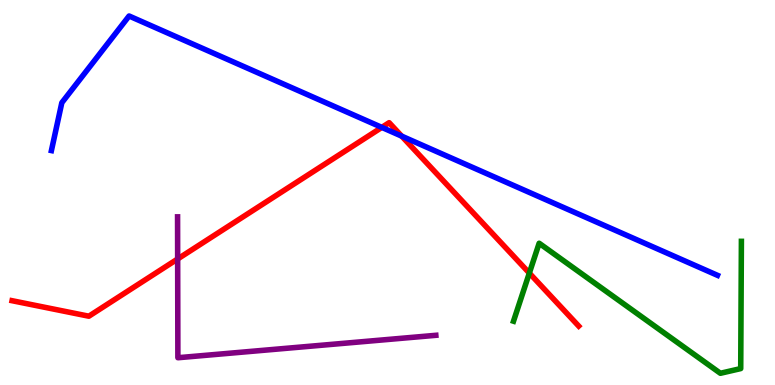[{'lines': ['blue', 'red'], 'intersections': [{'x': 4.93, 'y': 6.69}, {'x': 5.18, 'y': 6.46}]}, {'lines': ['green', 'red'], 'intersections': [{'x': 6.83, 'y': 2.91}]}, {'lines': ['purple', 'red'], 'intersections': [{'x': 2.29, 'y': 3.27}]}, {'lines': ['blue', 'green'], 'intersections': []}, {'lines': ['blue', 'purple'], 'intersections': []}, {'lines': ['green', 'purple'], 'intersections': []}]